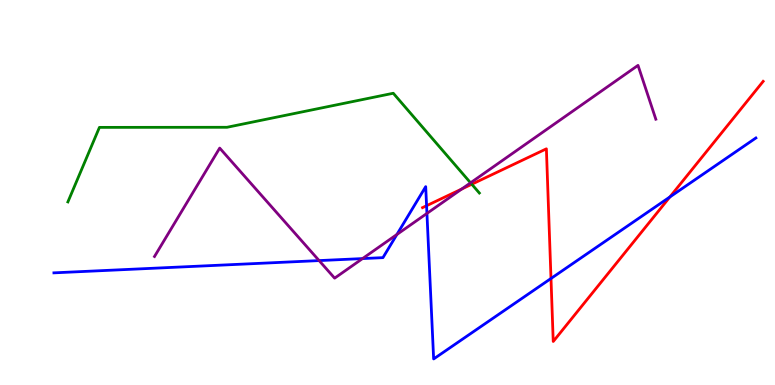[{'lines': ['blue', 'red'], 'intersections': [{'x': 5.5, 'y': 4.66}, {'x': 7.11, 'y': 2.77}, {'x': 8.64, 'y': 4.88}]}, {'lines': ['green', 'red'], 'intersections': [{'x': 6.09, 'y': 5.21}]}, {'lines': ['purple', 'red'], 'intersections': [{'x': 5.96, 'y': 5.09}]}, {'lines': ['blue', 'green'], 'intersections': []}, {'lines': ['blue', 'purple'], 'intersections': [{'x': 4.12, 'y': 3.23}, {'x': 4.68, 'y': 3.28}, {'x': 5.12, 'y': 3.91}, {'x': 5.51, 'y': 4.46}]}, {'lines': ['green', 'purple'], 'intersections': [{'x': 6.07, 'y': 5.25}]}]